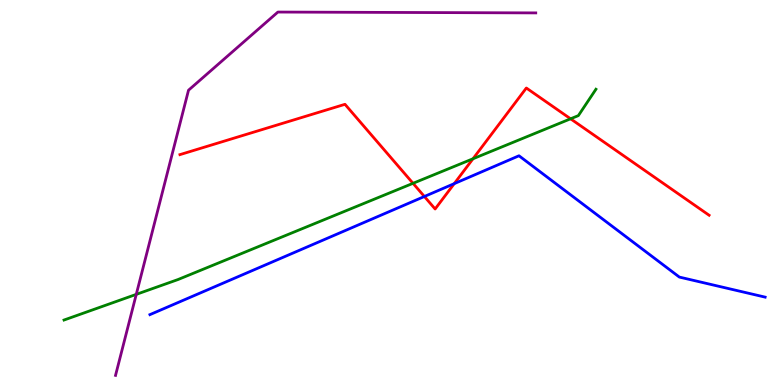[{'lines': ['blue', 'red'], 'intersections': [{'x': 5.48, 'y': 4.9}, {'x': 5.86, 'y': 5.23}]}, {'lines': ['green', 'red'], 'intersections': [{'x': 5.33, 'y': 5.24}, {'x': 6.1, 'y': 5.88}, {'x': 7.36, 'y': 6.91}]}, {'lines': ['purple', 'red'], 'intersections': []}, {'lines': ['blue', 'green'], 'intersections': []}, {'lines': ['blue', 'purple'], 'intersections': []}, {'lines': ['green', 'purple'], 'intersections': [{'x': 1.76, 'y': 2.35}]}]